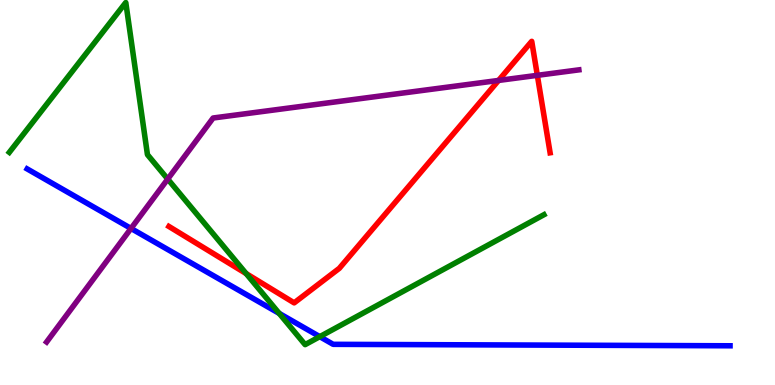[{'lines': ['blue', 'red'], 'intersections': []}, {'lines': ['green', 'red'], 'intersections': [{'x': 3.18, 'y': 2.89}]}, {'lines': ['purple', 'red'], 'intersections': [{'x': 6.43, 'y': 7.91}, {'x': 6.93, 'y': 8.04}]}, {'lines': ['blue', 'green'], 'intersections': [{'x': 3.6, 'y': 1.86}, {'x': 4.13, 'y': 1.26}]}, {'lines': ['blue', 'purple'], 'intersections': [{'x': 1.69, 'y': 4.07}]}, {'lines': ['green', 'purple'], 'intersections': [{'x': 2.16, 'y': 5.35}]}]